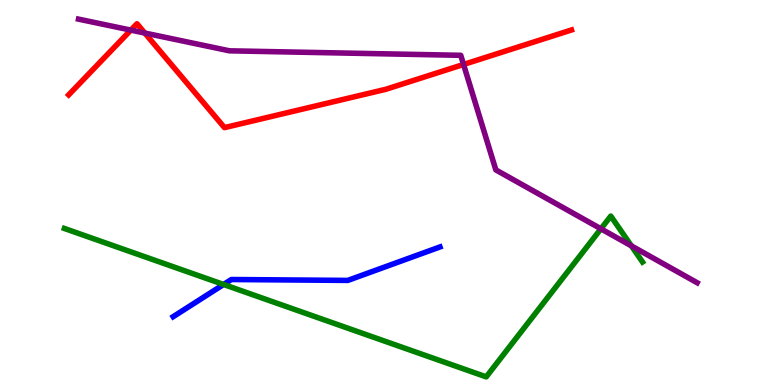[{'lines': ['blue', 'red'], 'intersections': []}, {'lines': ['green', 'red'], 'intersections': []}, {'lines': ['purple', 'red'], 'intersections': [{'x': 1.69, 'y': 9.22}, {'x': 1.87, 'y': 9.14}, {'x': 5.98, 'y': 8.33}]}, {'lines': ['blue', 'green'], 'intersections': [{'x': 2.89, 'y': 2.61}]}, {'lines': ['blue', 'purple'], 'intersections': []}, {'lines': ['green', 'purple'], 'intersections': [{'x': 7.75, 'y': 4.06}, {'x': 8.15, 'y': 3.61}]}]